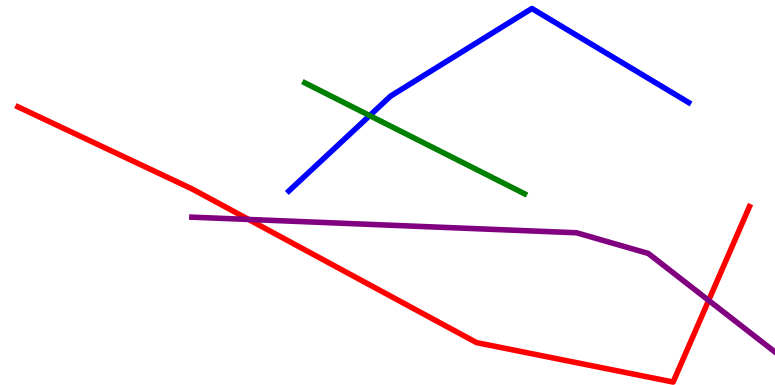[{'lines': ['blue', 'red'], 'intersections': []}, {'lines': ['green', 'red'], 'intersections': []}, {'lines': ['purple', 'red'], 'intersections': [{'x': 3.21, 'y': 4.3}, {'x': 9.14, 'y': 2.2}]}, {'lines': ['blue', 'green'], 'intersections': [{'x': 4.77, 'y': 7.0}]}, {'lines': ['blue', 'purple'], 'intersections': []}, {'lines': ['green', 'purple'], 'intersections': []}]